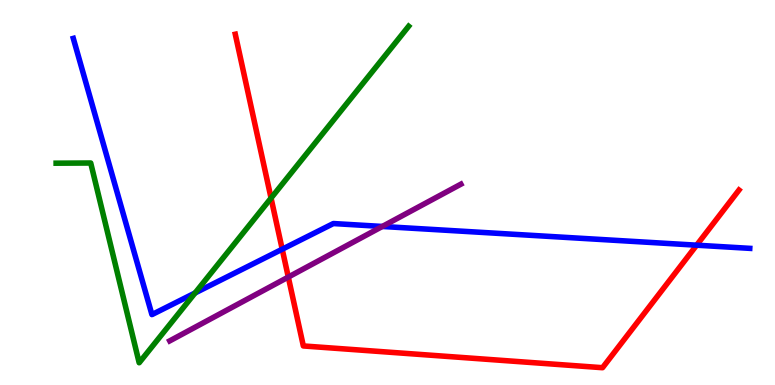[{'lines': ['blue', 'red'], 'intersections': [{'x': 3.64, 'y': 3.53}, {'x': 8.99, 'y': 3.63}]}, {'lines': ['green', 'red'], 'intersections': [{'x': 3.5, 'y': 4.85}]}, {'lines': ['purple', 'red'], 'intersections': [{'x': 3.72, 'y': 2.8}]}, {'lines': ['blue', 'green'], 'intersections': [{'x': 2.52, 'y': 2.39}]}, {'lines': ['blue', 'purple'], 'intersections': [{'x': 4.93, 'y': 4.12}]}, {'lines': ['green', 'purple'], 'intersections': []}]